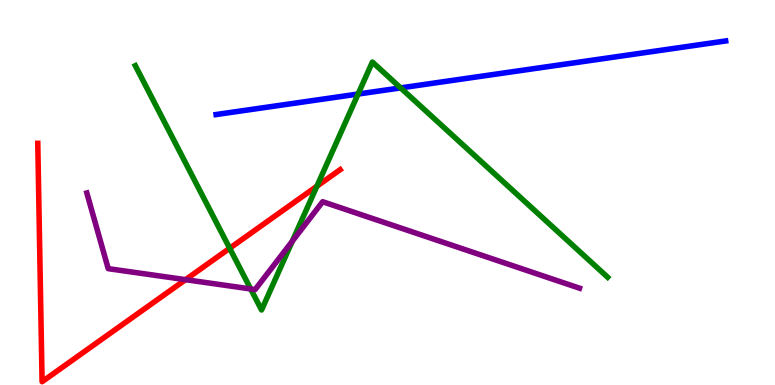[{'lines': ['blue', 'red'], 'intersections': []}, {'lines': ['green', 'red'], 'intersections': [{'x': 2.96, 'y': 3.55}, {'x': 4.09, 'y': 5.16}]}, {'lines': ['purple', 'red'], 'intersections': [{'x': 2.39, 'y': 2.74}]}, {'lines': ['blue', 'green'], 'intersections': [{'x': 4.62, 'y': 7.56}, {'x': 5.17, 'y': 7.72}]}, {'lines': ['blue', 'purple'], 'intersections': []}, {'lines': ['green', 'purple'], 'intersections': [{'x': 3.23, 'y': 2.49}, {'x': 3.77, 'y': 3.74}]}]